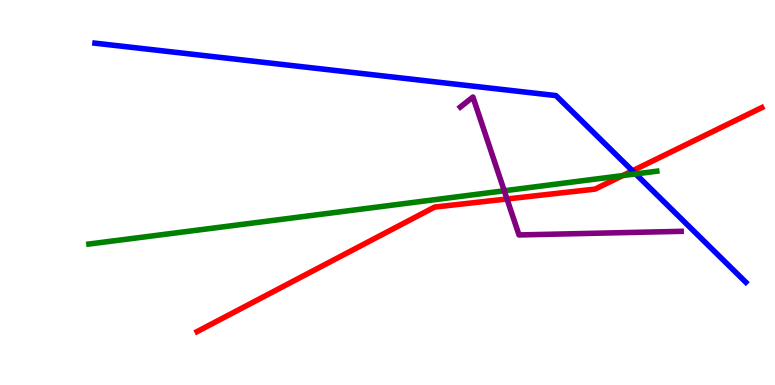[{'lines': ['blue', 'red'], 'intersections': [{'x': 8.16, 'y': 5.56}]}, {'lines': ['green', 'red'], 'intersections': [{'x': 8.04, 'y': 5.44}]}, {'lines': ['purple', 'red'], 'intersections': [{'x': 6.54, 'y': 4.83}]}, {'lines': ['blue', 'green'], 'intersections': [{'x': 8.2, 'y': 5.48}]}, {'lines': ['blue', 'purple'], 'intersections': []}, {'lines': ['green', 'purple'], 'intersections': [{'x': 6.51, 'y': 5.04}]}]